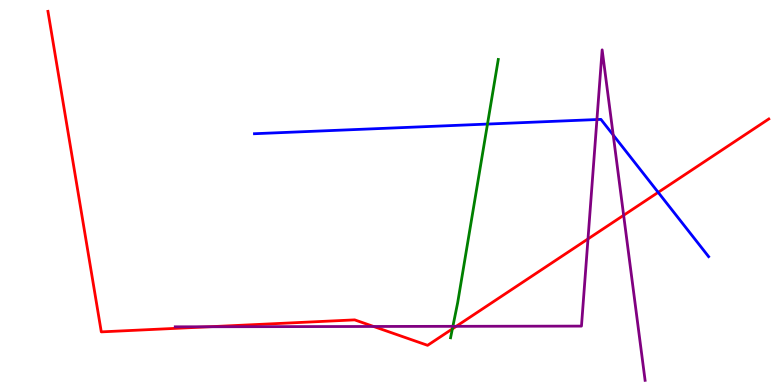[{'lines': ['blue', 'red'], 'intersections': [{'x': 8.49, 'y': 5.0}]}, {'lines': ['green', 'red'], 'intersections': [{'x': 5.84, 'y': 1.46}]}, {'lines': ['purple', 'red'], 'intersections': [{'x': 2.7, 'y': 1.51}, {'x': 4.82, 'y': 1.52}, {'x': 5.89, 'y': 1.52}, {'x': 7.59, 'y': 3.79}, {'x': 8.05, 'y': 4.41}]}, {'lines': ['blue', 'green'], 'intersections': [{'x': 6.29, 'y': 6.78}]}, {'lines': ['blue', 'purple'], 'intersections': [{'x': 7.7, 'y': 6.9}, {'x': 7.91, 'y': 6.49}]}, {'lines': ['green', 'purple'], 'intersections': [{'x': 5.84, 'y': 1.52}]}]